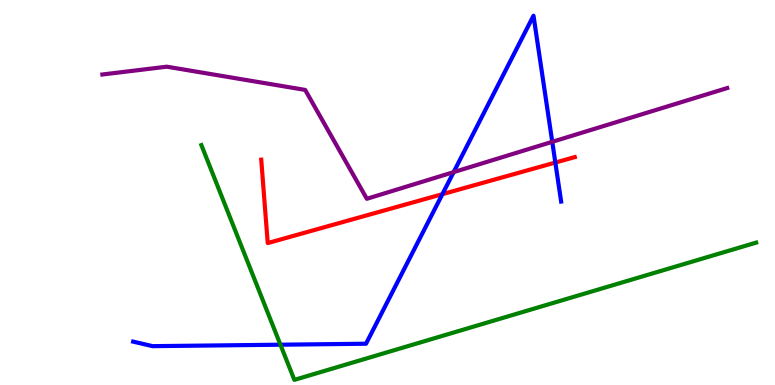[{'lines': ['blue', 'red'], 'intersections': [{'x': 5.71, 'y': 4.96}, {'x': 7.17, 'y': 5.78}]}, {'lines': ['green', 'red'], 'intersections': []}, {'lines': ['purple', 'red'], 'intersections': []}, {'lines': ['blue', 'green'], 'intersections': [{'x': 3.62, 'y': 1.05}]}, {'lines': ['blue', 'purple'], 'intersections': [{'x': 5.85, 'y': 5.53}, {'x': 7.13, 'y': 6.32}]}, {'lines': ['green', 'purple'], 'intersections': []}]